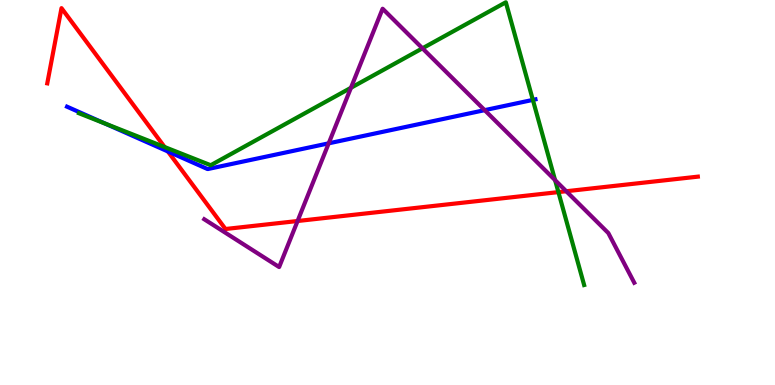[{'lines': ['blue', 'red'], 'intersections': [{'x': 2.17, 'y': 6.07}]}, {'lines': ['green', 'red'], 'intersections': [{'x': 2.12, 'y': 6.18}, {'x': 7.21, 'y': 5.01}]}, {'lines': ['purple', 'red'], 'intersections': [{'x': 3.84, 'y': 4.26}, {'x': 7.31, 'y': 5.03}]}, {'lines': ['blue', 'green'], 'intersections': [{'x': 1.35, 'y': 6.8}, {'x': 6.88, 'y': 7.41}]}, {'lines': ['blue', 'purple'], 'intersections': [{'x': 4.24, 'y': 6.28}, {'x': 6.25, 'y': 7.14}]}, {'lines': ['green', 'purple'], 'intersections': [{'x': 4.53, 'y': 7.72}, {'x': 5.45, 'y': 8.75}, {'x': 7.16, 'y': 5.32}]}]